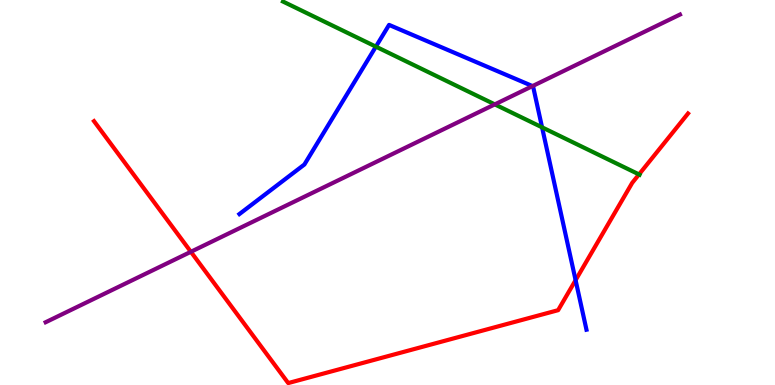[{'lines': ['blue', 'red'], 'intersections': [{'x': 7.43, 'y': 2.72}]}, {'lines': ['green', 'red'], 'intersections': [{'x': 8.25, 'y': 5.47}]}, {'lines': ['purple', 'red'], 'intersections': [{'x': 2.46, 'y': 3.46}]}, {'lines': ['blue', 'green'], 'intersections': [{'x': 4.85, 'y': 8.79}, {'x': 6.99, 'y': 6.69}]}, {'lines': ['blue', 'purple'], 'intersections': [{'x': 6.87, 'y': 7.76}]}, {'lines': ['green', 'purple'], 'intersections': [{'x': 6.38, 'y': 7.29}]}]